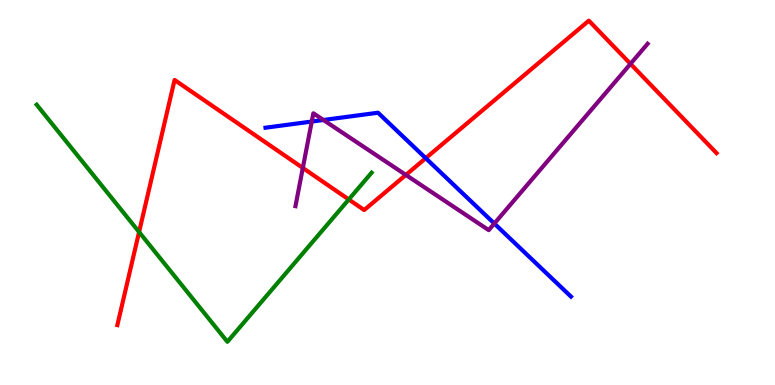[{'lines': ['blue', 'red'], 'intersections': [{'x': 5.49, 'y': 5.89}]}, {'lines': ['green', 'red'], 'intersections': [{'x': 1.79, 'y': 3.97}, {'x': 4.5, 'y': 4.82}]}, {'lines': ['purple', 'red'], 'intersections': [{'x': 3.91, 'y': 5.64}, {'x': 5.24, 'y': 5.46}, {'x': 8.14, 'y': 8.34}]}, {'lines': ['blue', 'green'], 'intersections': []}, {'lines': ['blue', 'purple'], 'intersections': [{'x': 4.02, 'y': 6.84}, {'x': 4.17, 'y': 6.88}, {'x': 6.38, 'y': 4.19}]}, {'lines': ['green', 'purple'], 'intersections': []}]